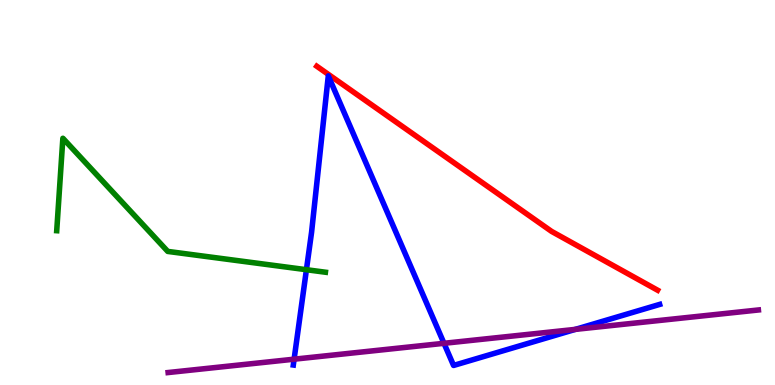[{'lines': ['blue', 'red'], 'intersections': []}, {'lines': ['green', 'red'], 'intersections': []}, {'lines': ['purple', 'red'], 'intersections': []}, {'lines': ['blue', 'green'], 'intersections': [{'x': 3.95, 'y': 2.99}]}, {'lines': ['blue', 'purple'], 'intersections': [{'x': 3.79, 'y': 0.67}, {'x': 5.73, 'y': 1.08}, {'x': 7.42, 'y': 1.44}]}, {'lines': ['green', 'purple'], 'intersections': []}]